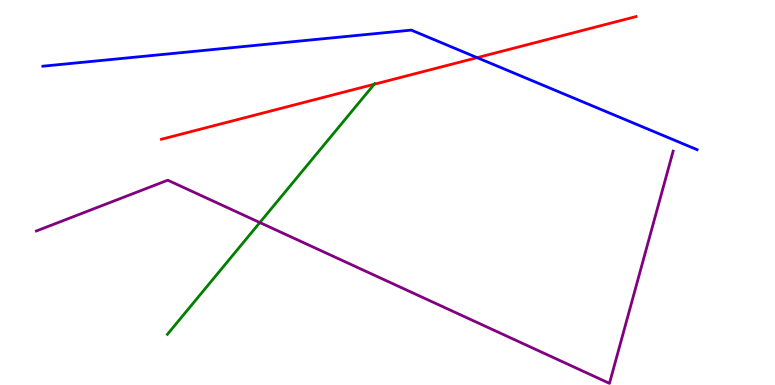[{'lines': ['blue', 'red'], 'intersections': [{'x': 6.16, 'y': 8.5}]}, {'lines': ['green', 'red'], 'intersections': [{'x': 4.83, 'y': 7.81}]}, {'lines': ['purple', 'red'], 'intersections': []}, {'lines': ['blue', 'green'], 'intersections': []}, {'lines': ['blue', 'purple'], 'intersections': []}, {'lines': ['green', 'purple'], 'intersections': [{'x': 3.35, 'y': 4.22}]}]